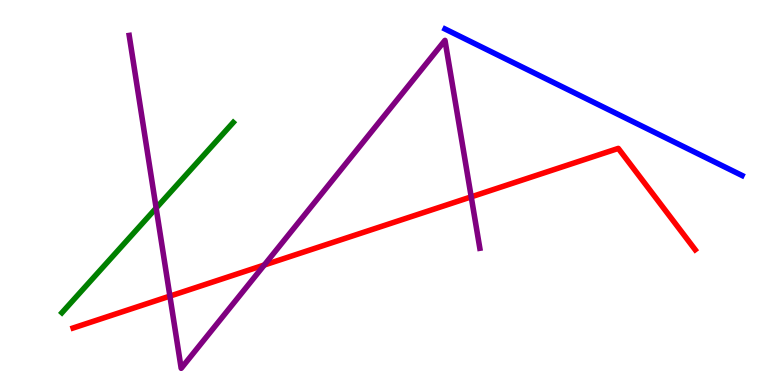[{'lines': ['blue', 'red'], 'intersections': []}, {'lines': ['green', 'red'], 'intersections': []}, {'lines': ['purple', 'red'], 'intersections': [{'x': 2.19, 'y': 2.31}, {'x': 3.41, 'y': 3.12}, {'x': 6.08, 'y': 4.89}]}, {'lines': ['blue', 'green'], 'intersections': []}, {'lines': ['blue', 'purple'], 'intersections': []}, {'lines': ['green', 'purple'], 'intersections': [{'x': 2.01, 'y': 4.6}]}]